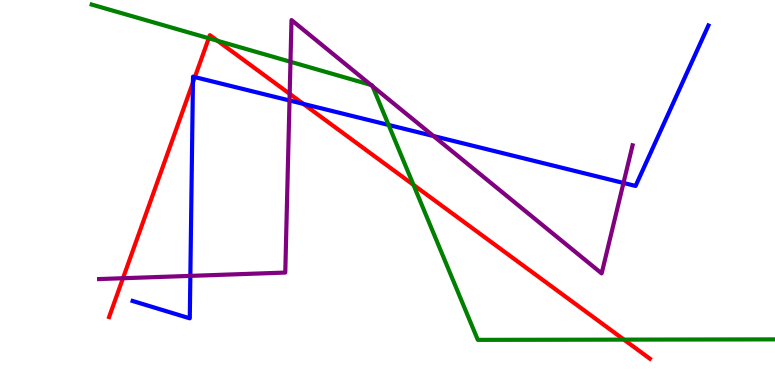[{'lines': ['blue', 'red'], 'intersections': [{'x': 2.49, 'y': 7.86}, {'x': 2.51, 'y': 8.0}, {'x': 3.91, 'y': 7.3}]}, {'lines': ['green', 'red'], 'intersections': [{'x': 2.69, 'y': 9.01}, {'x': 2.81, 'y': 8.94}, {'x': 5.34, 'y': 5.2}, {'x': 8.05, 'y': 1.18}]}, {'lines': ['purple', 'red'], 'intersections': [{'x': 1.59, 'y': 2.77}, {'x': 3.74, 'y': 7.56}]}, {'lines': ['blue', 'green'], 'intersections': [{'x': 5.01, 'y': 6.75}]}, {'lines': ['blue', 'purple'], 'intersections': [{'x': 2.46, 'y': 2.83}, {'x': 3.74, 'y': 7.39}, {'x': 5.59, 'y': 6.47}, {'x': 8.05, 'y': 5.25}]}, {'lines': ['green', 'purple'], 'intersections': [{'x': 3.75, 'y': 8.4}, {'x': 4.79, 'y': 7.79}, {'x': 4.81, 'y': 7.76}]}]